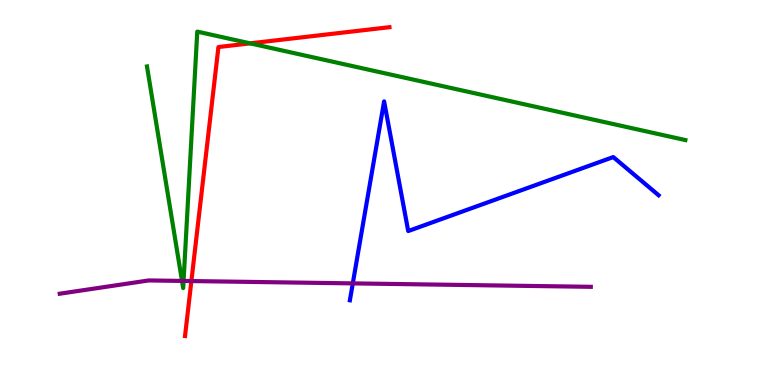[{'lines': ['blue', 'red'], 'intersections': []}, {'lines': ['green', 'red'], 'intersections': [{'x': 3.23, 'y': 8.87}]}, {'lines': ['purple', 'red'], 'intersections': [{'x': 2.47, 'y': 2.7}]}, {'lines': ['blue', 'green'], 'intersections': []}, {'lines': ['blue', 'purple'], 'intersections': [{'x': 4.55, 'y': 2.64}]}, {'lines': ['green', 'purple'], 'intersections': [{'x': 2.35, 'y': 2.7}, {'x': 2.37, 'y': 2.7}]}]